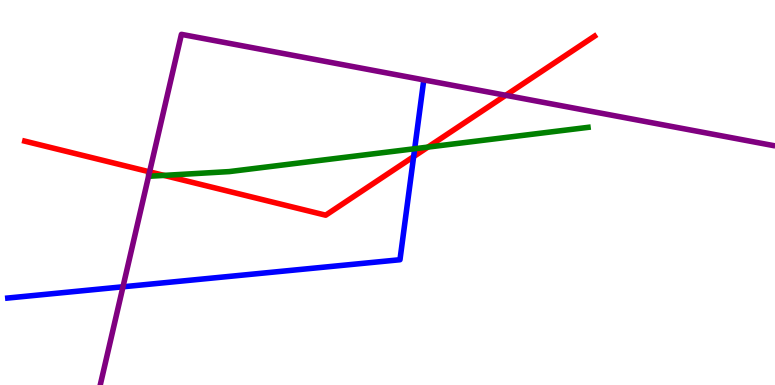[{'lines': ['blue', 'red'], 'intersections': [{'x': 5.34, 'y': 5.93}]}, {'lines': ['green', 'red'], 'intersections': [{'x': 2.12, 'y': 5.44}, {'x': 5.52, 'y': 6.18}]}, {'lines': ['purple', 'red'], 'intersections': [{'x': 1.93, 'y': 5.54}, {'x': 6.53, 'y': 7.52}]}, {'lines': ['blue', 'green'], 'intersections': [{'x': 5.35, 'y': 6.14}]}, {'lines': ['blue', 'purple'], 'intersections': [{'x': 1.59, 'y': 2.55}]}, {'lines': ['green', 'purple'], 'intersections': []}]